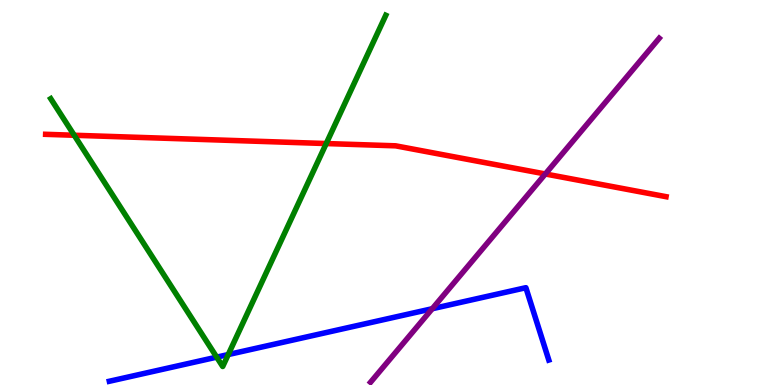[{'lines': ['blue', 'red'], 'intersections': []}, {'lines': ['green', 'red'], 'intersections': [{'x': 0.958, 'y': 6.49}, {'x': 4.21, 'y': 6.27}]}, {'lines': ['purple', 'red'], 'intersections': [{'x': 7.04, 'y': 5.48}]}, {'lines': ['blue', 'green'], 'intersections': [{'x': 2.8, 'y': 0.723}, {'x': 2.95, 'y': 0.791}]}, {'lines': ['blue', 'purple'], 'intersections': [{'x': 5.58, 'y': 1.98}]}, {'lines': ['green', 'purple'], 'intersections': []}]